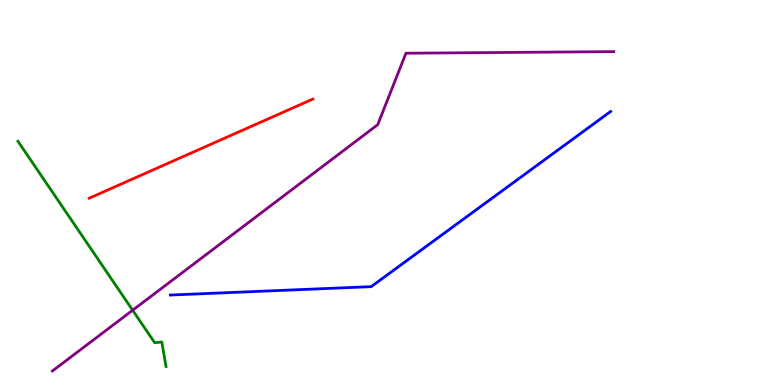[{'lines': ['blue', 'red'], 'intersections': []}, {'lines': ['green', 'red'], 'intersections': []}, {'lines': ['purple', 'red'], 'intersections': []}, {'lines': ['blue', 'green'], 'intersections': []}, {'lines': ['blue', 'purple'], 'intersections': []}, {'lines': ['green', 'purple'], 'intersections': [{'x': 1.71, 'y': 1.94}]}]